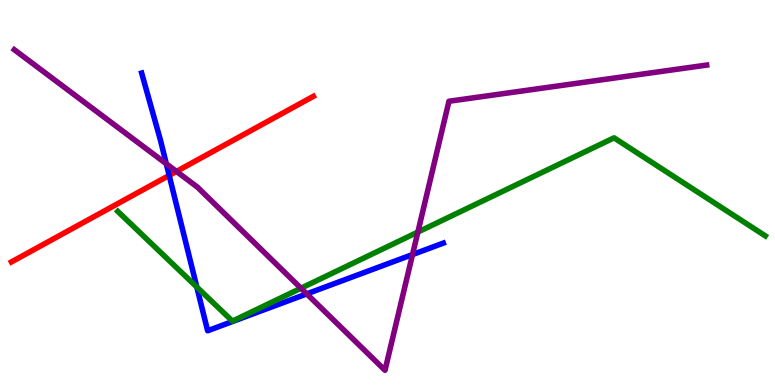[{'lines': ['blue', 'red'], 'intersections': [{'x': 2.18, 'y': 5.44}]}, {'lines': ['green', 'red'], 'intersections': []}, {'lines': ['purple', 'red'], 'intersections': [{'x': 2.28, 'y': 5.55}]}, {'lines': ['blue', 'green'], 'intersections': [{'x': 2.54, 'y': 2.54}]}, {'lines': ['blue', 'purple'], 'intersections': [{'x': 2.15, 'y': 5.75}, {'x': 3.96, 'y': 2.37}, {'x': 5.32, 'y': 3.39}]}, {'lines': ['green', 'purple'], 'intersections': [{'x': 3.88, 'y': 2.51}, {'x': 5.39, 'y': 3.97}]}]